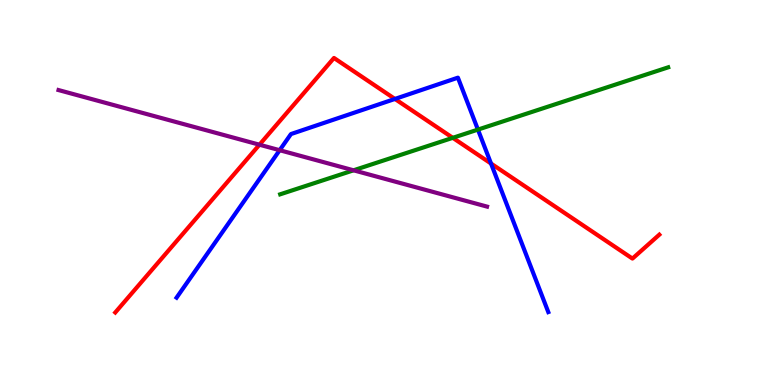[{'lines': ['blue', 'red'], 'intersections': [{'x': 5.1, 'y': 7.43}, {'x': 6.34, 'y': 5.75}]}, {'lines': ['green', 'red'], 'intersections': [{'x': 5.84, 'y': 6.42}]}, {'lines': ['purple', 'red'], 'intersections': [{'x': 3.35, 'y': 6.24}]}, {'lines': ['blue', 'green'], 'intersections': [{'x': 6.17, 'y': 6.63}]}, {'lines': ['blue', 'purple'], 'intersections': [{'x': 3.61, 'y': 6.1}]}, {'lines': ['green', 'purple'], 'intersections': [{'x': 4.56, 'y': 5.58}]}]